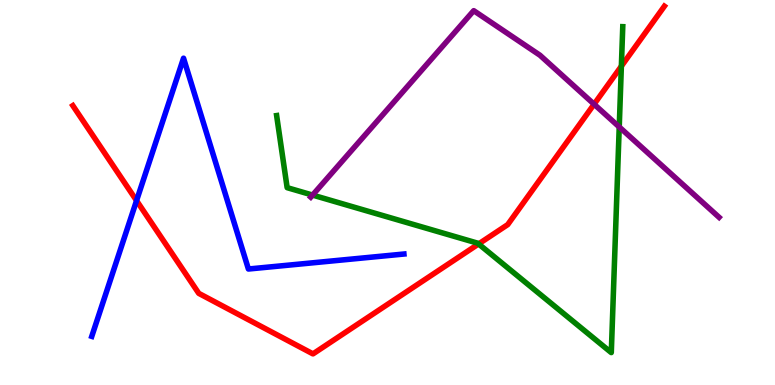[{'lines': ['blue', 'red'], 'intersections': [{'x': 1.76, 'y': 4.79}]}, {'lines': ['green', 'red'], 'intersections': [{'x': 6.18, 'y': 3.66}, {'x': 8.02, 'y': 8.28}]}, {'lines': ['purple', 'red'], 'intersections': [{'x': 7.67, 'y': 7.29}]}, {'lines': ['blue', 'green'], 'intersections': []}, {'lines': ['blue', 'purple'], 'intersections': []}, {'lines': ['green', 'purple'], 'intersections': [{'x': 4.03, 'y': 4.93}, {'x': 7.99, 'y': 6.7}]}]